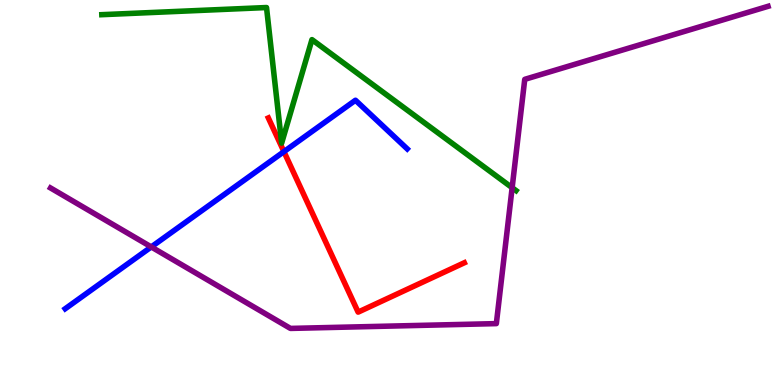[{'lines': ['blue', 'red'], 'intersections': [{'x': 3.66, 'y': 6.06}]}, {'lines': ['green', 'red'], 'intersections': []}, {'lines': ['purple', 'red'], 'intersections': []}, {'lines': ['blue', 'green'], 'intersections': []}, {'lines': ['blue', 'purple'], 'intersections': [{'x': 1.95, 'y': 3.59}]}, {'lines': ['green', 'purple'], 'intersections': [{'x': 6.61, 'y': 5.12}]}]